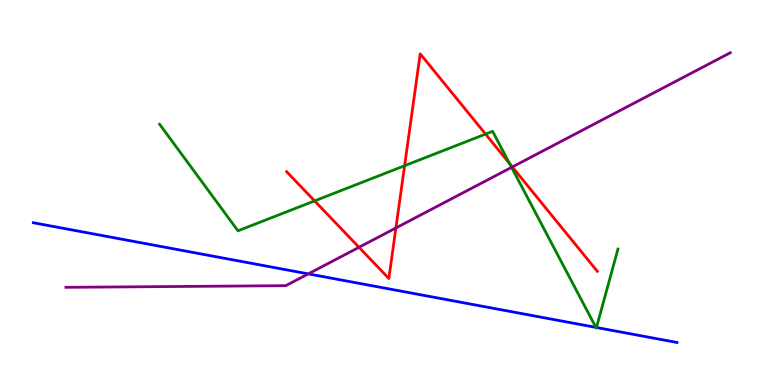[{'lines': ['blue', 'red'], 'intersections': []}, {'lines': ['green', 'red'], 'intersections': [{'x': 4.06, 'y': 4.78}, {'x': 5.22, 'y': 5.7}, {'x': 6.27, 'y': 6.52}, {'x': 6.58, 'y': 5.75}]}, {'lines': ['purple', 'red'], 'intersections': [{'x': 4.63, 'y': 3.58}, {'x': 5.11, 'y': 4.08}, {'x': 6.61, 'y': 5.66}]}, {'lines': ['blue', 'green'], 'intersections': [{'x': 7.69, 'y': 1.5}, {'x': 7.7, 'y': 1.49}]}, {'lines': ['blue', 'purple'], 'intersections': [{'x': 3.98, 'y': 2.89}]}, {'lines': ['green', 'purple'], 'intersections': [{'x': 6.6, 'y': 5.65}]}]